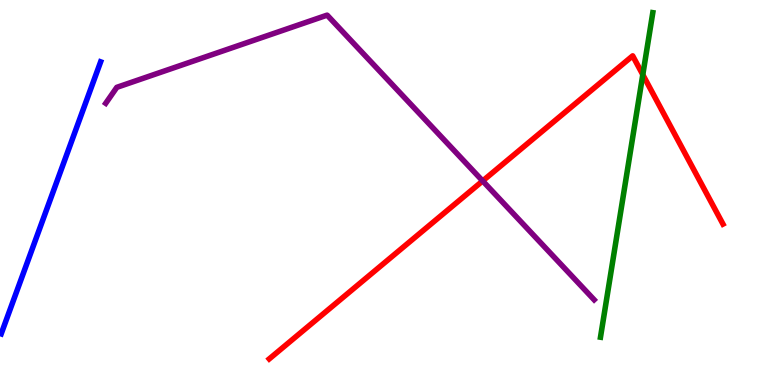[{'lines': ['blue', 'red'], 'intersections': []}, {'lines': ['green', 'red'], 'intersections': [{'x': 8.29, 'y': 8.06}]}, {'lines': ['purple', 'red'], 'intersections': [{'x': 6.23, 'y': 5.3}]}, {'lines': ['blue', 'green'], 'intersections': []}, {'lines': ['blue', 'purple'], 'intersections': []}, {'lines': ['green', 'purple'], 'intersections': []}]